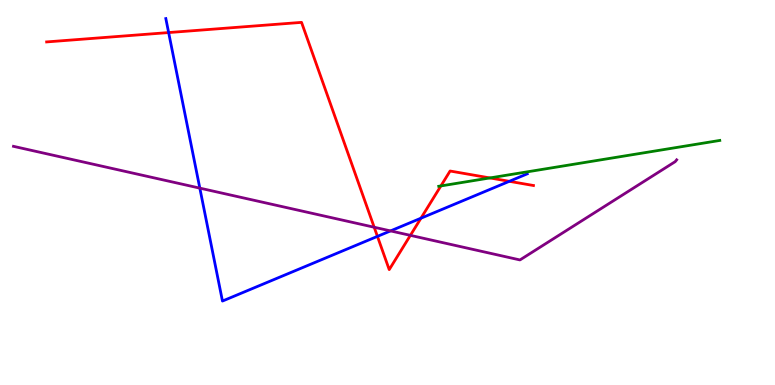[{'lines': ['blue', 'red'], 'intersections': [{'x': 2.18, 'y': 9.15}, {'x': 4.87, 'y': 3.86}, {'x': 5.43, 'y': 4.33}, {'x': 6.57, 'y': 5.29}]}, {'lines': ['green', 'red'], 'intersections': [{'x': 5.69, 'y': 5.17}, {'x': 6.32, 'y': 5.38}]}, {'lines': ['purple', 'red'], 'intersections': [{'x': 4.83, 'y': 4.1}, {'x': 5.3, 'y': 3.89}]}, {'lines': ['blue', 'green'], 'intersections': []}, {'lines': ['blue', 'purple'], 'intersections': [{'x': 2.58, 'y': 5.11}, {'x': 5.04, 'y': 4.0}]}, {'lines': ['green', 'purple'], 'intersections': []}]